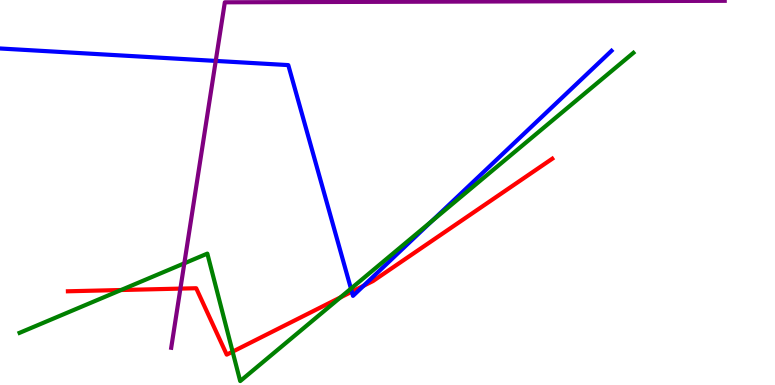[{'lines': ['blue', 'red'], 'intersections': [{'x': 4.54, 'y': 2.42}, {'x': 4.69, 'y': 2.58}]}, {'lines': ['green', 'red'], 'intersections': [{'x': 1.56, 'y': 2.47}, {'x': 3.0, 'y': 0.866}, {'x': 4.39, 'y': 2.27}]}, {'lines': ['purple', 'red'], 'intersections': [{'x': 2.33, 'y': 2.5}]}, {'lines': ['blue', 'green'], 'intersections': [{'x': 4.53, 'y': 2.5}, {'x': 5.57, 'y': 4.26}]}, {'lines': ['blue', 'purple'], 'intersections': [{'x': 2.78, 'y': 8.42}]}, {'lines': ['green', 'purple'], 'intersections': [{'x': 2.38, 'y': 3.16}]}]